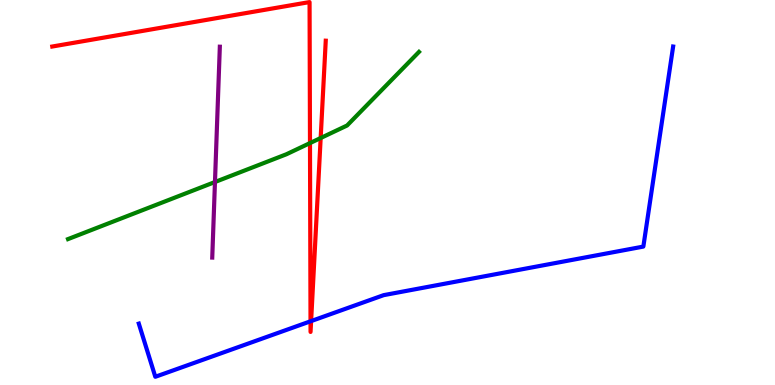[{'lines': ['blue', 'red'], 'intersections': [{'x': 4.01, 'y': 1.65}, {'x': 4.01, 'y': 1.66}]}, {'lines': ['green', 'red'], 'intersections': [{'x': 4.0, 'y': 6.28}, {'x': 4.14, 'y': 6.41}]}, {'lines': ['purple', 'red'], 'intersections': []}, {'lines': ['blue', 'green'], 'intersections': []}, {'lines': ['blue', 'purple'], 'intersections': []}, {'lines': ['green', 'purple'], 'intersections': [{'x': 2.77, 'y': 5.27}]}]